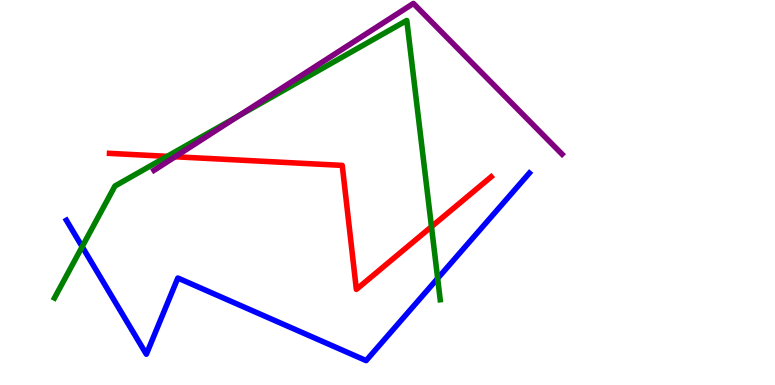[{'lines': ['blue', 'red'], 'intersections': []}, {'lines': ['green', 'red'], 'intersections': [{'x': 2.16, 'y': 5.94}, {'x': 5.57, 'y': 4.11}]}, {'lines': ['purple', 'red'], 'intersections': [{'x': 2.26, 'y': 5.93}]}, {'lines': ['blue', 'green'], 'intersections': [{'x': 1.06, 'y': 3.59}, {'x': 5.65, 'y': 2.77}]}, {'lines': ['blue', 'purple'], 'intersections': []}, {'lines': ['green', 'purple'], 'intersections': [{'x': 3.08, 'y': 7.0}]}]